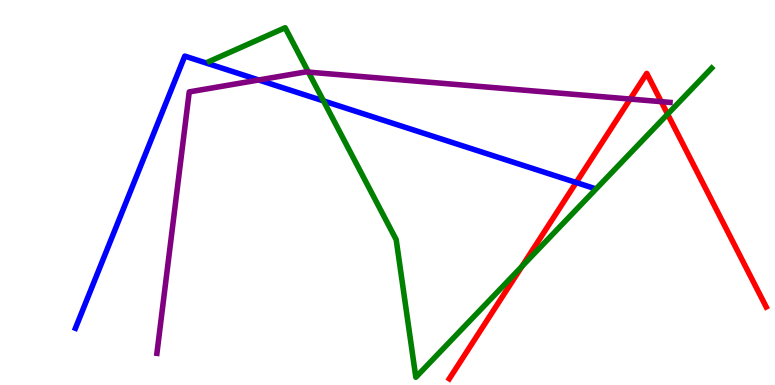[{'lines': ['blue', 'red'], 'intersections': [{'x': 7.43, 'y': 5.26}]}, {'lines': ['green', 'red'], 'intersections': [{'x': 6.74, 'y': 3.08}, {'x': 8.61, 'y': 7.03}]}, {'lines': ['purple', 'red'], 'intersections': [{'x': 8.13, 'y': 7.43}, {'x': 8.53, 'y': 7.36}]}, {'lines': ['blue', 'green'], 'intersections': [{'x': 4.17, 'y': 7.38}]}, {'lines': ['blue', 'purple'], 'intersections': [{'x': 3.34, 'y': 7.92}]}, {'lines': ['green', 'purple'], 'intersections': [{'x': 3.98, 'y': 8.13}]}]